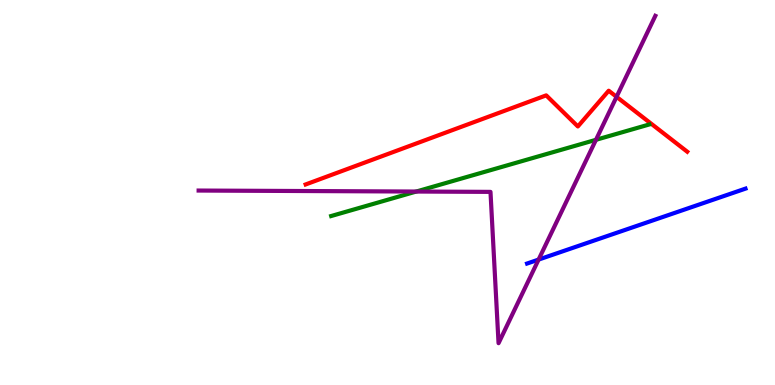[{'lines': ['blue', 'red'], 'intersections': []}, {'lines': ['green', 'red'], 'intersections': []}, {'lines': ['purple', 'red'], 'intersections': [{'x': 7.96, 'y': 7.49}]}, {'lines': ['blue', 'green'], 'intersections': []}, {'lines': ['blue', 'purple'], 'intersections': [{'x': 6.95, 'y': 3.26}]}, {'lines': ['green', 'purple'], 'intersections': [{'x': 5.37, 'y': 5.02}, {'x': 7.69, 'y': 6.37}]}]